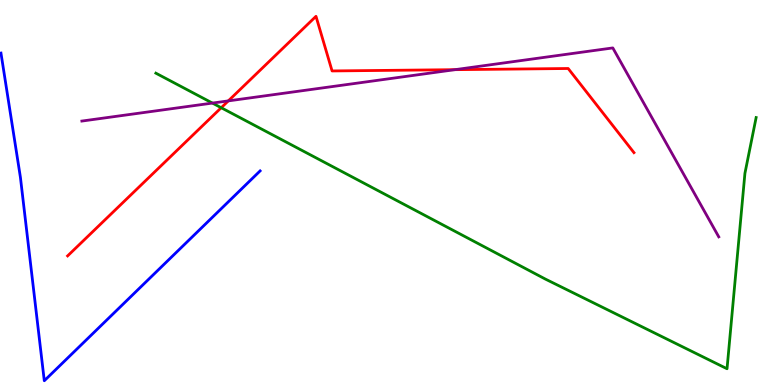[{'lines': ['blue', 'red'], 'intersections': []}, {'lines': ['green', 'red'], 'intersections': [{'x': 2.85, 'y': 7.2}]}, {'lines': ['purple', 'red'], 'intersections': [{'x': 2.95, 'y': 7.38}, {'x': 5.87, 'y': 8.19}]}, {'lines': ['blue', 'green'], 'intersections': []}, {'lines': ['blue', 'purple'], 'intersections': []}, {'lines': ['green', 'purple'], 'intersections': [{'x': 2.74, 'y': 7.32}]}]